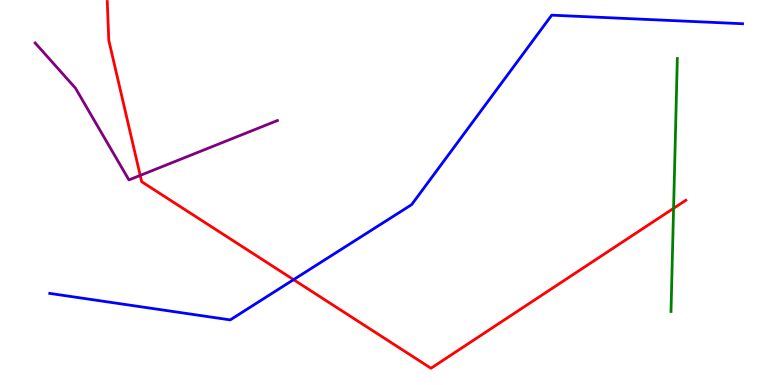[{'lines': ['blue', 'red'], 'intersections': [{'x': 3.79, 'y': 2.74}]}, {'lines': ['green', 'red'], 'intersections': [{'x': 8.69, 'y': 4.59}]}, {'lines': ['purple', 'red'], 'intersections': [{'x': 1.81, 'y': 5.44}]}, {'lines': ['blue', 'green'], 'intersections': []}, {'lines': ['blue', 'purple'], 'intersections': []}, {'lines': ['green', 'purple'], 'intersections': []}]